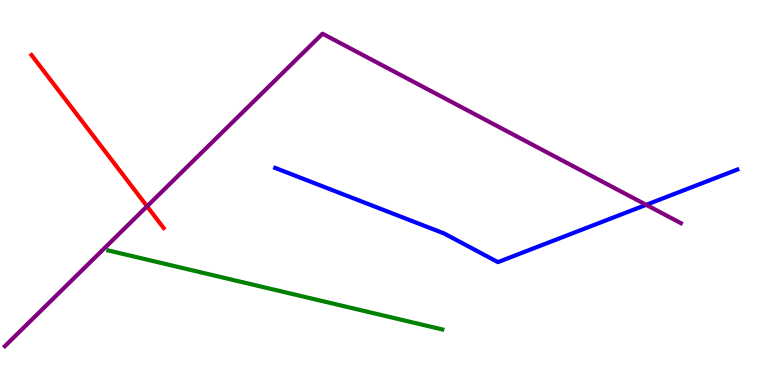[{'lines': ['blue', 'red'], 'intersections': []}, {'lines': ['green', 'red'], 'intersections': []}, {'lines': ['purple', 'red'], 'intersections': [{'x': 1.9, 'y': 4.64}]}, {'lines': ['blue', 'green'], 'intersections': []}, {'lines': ['blue', 'purple'], 'intersections': [{'x': 8.34, 'y': 4.68}]}, {'lines': ['green', 'purple'], 'intersections': []}]